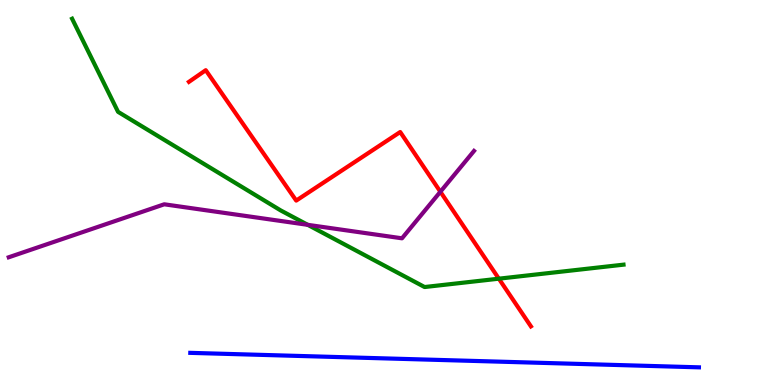[{'lines': ['blue', 'red'], 'intersections': []}, {'lines': ['green', 'red'], 'intersections': [{'x': 6.44, 'y': 2.76}]}, {'lines': ['purple', 'red'], 'intersections': [{'x': 5.68, 'y': 5.02}]}, {'lines': ['blue', 'green'], 'intersections': []}, {'lines': ['blue', 'purple'], 'intersections': []}, {'lines': ['green', 'purple'], 'intersections': [{'x': 3.97, 'y': 4.16}]}]